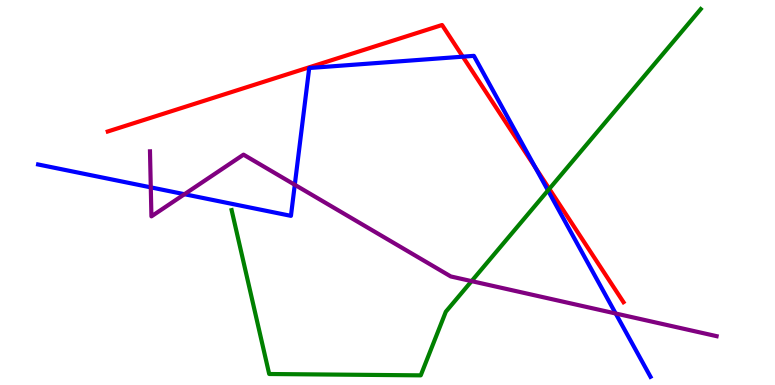[{'lines': ['blue', 'red'], 'intersections': [{'x': 5.97, 'y': 8.53}, {'x': 6.91, 'y': 5.65}]}, {'lines': ['green', 'red'], 'intersections': [{'x': 7.09, 'y': 5.09}]}, {'lines': ['purple', 'red'], 'intersections': []}, {'lines': ['blue', 'green'], 'intersections': [{'x': 7.07, 'y': 5.05}]}, {'lines': ['blue', 'purple'], 'intersections': [{'x': 1.95, 'y': 5.13}, {'x': 2.38, 'y': 4.96}, {'x': 3.8, 'y': 5.2}, {'x': 7.94, 'y': 1.86}]}, {'lines': ['green', 'purple'], 'intersections': [{'x': 6.09, 'y': 2.7}]}]